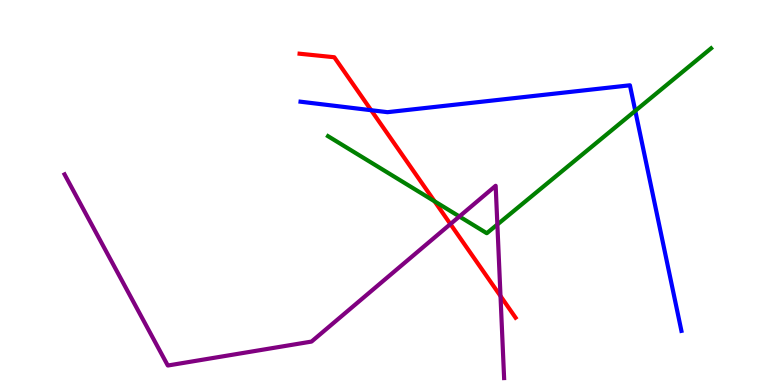[{'lines': ['blue', 'red'], 'intersections': [{'x': 4.79, 'y': 7.14}]}, {'lines': ['green', 'red'], 'intersections': [{'x': 5.61, 'y': 4.77}]}, {'lines': ['purple', 'red'], 'intersections': [{'x': 5.81, 'y': 4.18}, {'x': 6.46, 'y': 2.31}]}, {'lines': ['blue', 'green'], 'intersections': [{'x': 8.2, 'y': 7.12}]}, {'lines': ['blue', 'purple'], 'intersections': []}, {'lines': ['green', 'purple'], 'intersections': [{'x': 5.93, 'y': 4.38}, {'x': 6.42, 'y': 4.17}]}]